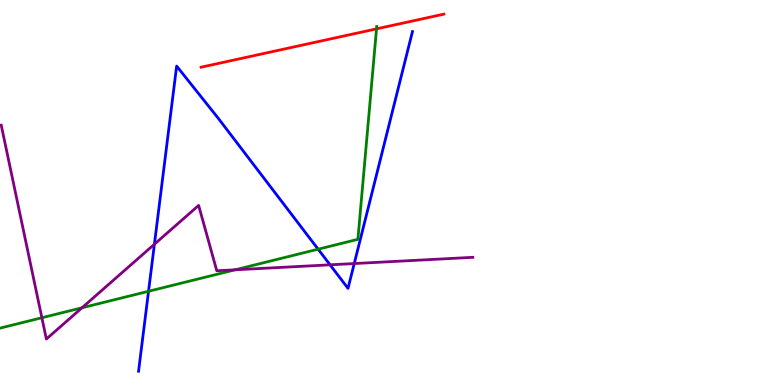[{'lines': ['blue', 'red'], 'intersections': []}, {'lines': ['green', 'red'], 'intersections': [{'x': 4.86, 'y': 9.25}]}, {'lines': ['purple', 'red'], 'intersections': []}, {'lines': ['blue', 'green'], 'intersections': [{'x': 1.92, 'y': 2.43}, {'x': 4.1, 'y': 3.53}]}, {'lines': ['blue', 'purple'], 'intersections': [{'x': 1.99, 'y': 3.66}, {'x': 4.26, 'y': 3.12}, {'x': 4.57, 'y': 3.15}]}, {'lines': ['green', 'purple'], 'intersections': [{'x': 0.54, 'y': 1.75}, {'x': 1.06, 'y': 2.01}, {'x': 3.03, 'y': 2.99}]}]